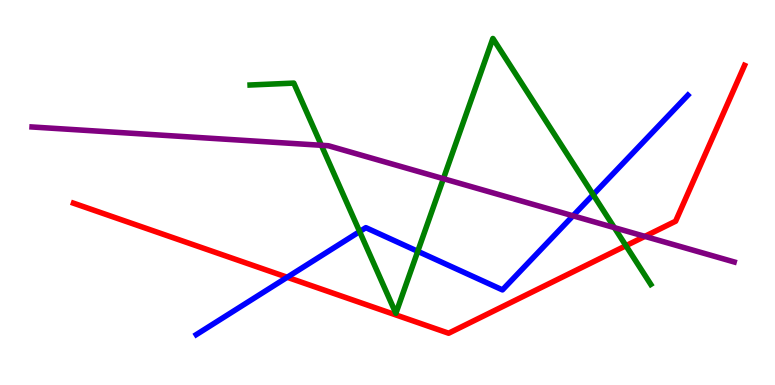[{'lines': ['blue', 'red'], 'intersections': [{'x': 3.71, 'y': 2.8}]}, {'lines': ['green', 'red'], 'intersections': [{'x': 8.08, 'y': 3.62}]}, {'lines': ['purple', 'red'], 'intersections': [{'x': 8.32, 'y': 3.86}]}, {'lines': ['blue', 'green'], 'intersections': [{'x': 4.64, 'y': 3.99}, {'x': 5.39, 'y': 3.47}, {'x': 7.65, 'y': 4.94}]}, {'lines': ['blue', 'purple'], 'intersections': [{'x': 7.39, 'y': 4.39}]}, {'lines': ['green', 'purple'], 'intersections': [{'x': 4.15, 'y': 6.23}, {'x': 5.72, 'y': 5.36}, {'x': 7.93, 'y': 4.09}]}]